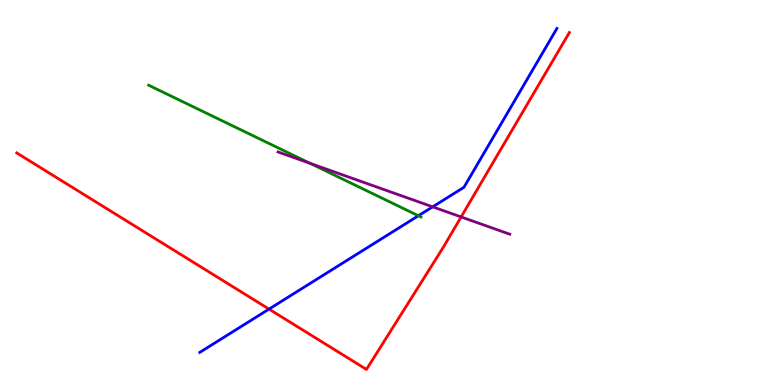[{'lines': ['blue', 'red'], 'intersections': [{'x': 3.47, 'y': 1.97}]}, {'lines': ['green', 'red'], 'intersections': []}, {'lines': ['purple', 'red'], 'intersections': [{'x': 5.95, 'y': 4.37}]}, {'lines': ['blue', 'green'], 'intersections': [{'x': 5.4, 'y': 4.4}]}, {'lines': ['blue', 'purple'], 'intersections': [{'x': 5.58, 'y': 4.63}]}, {'lines': ['green', 'purple'], 'intersections': [{'x': 4.0, 'y': 5.76}]}]